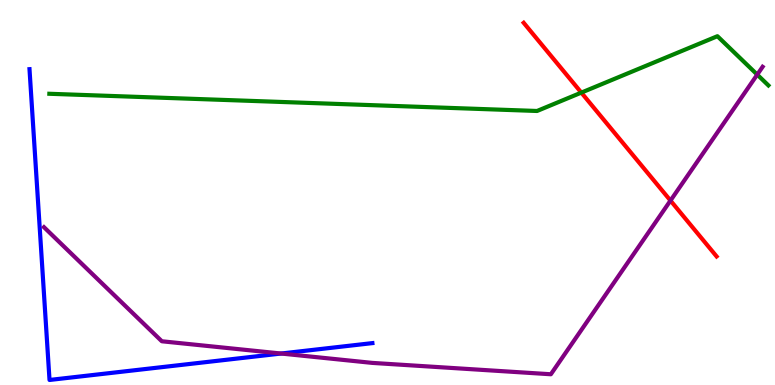[{'lines': ['blue', 'red'], 'intersections': []}, {'lines': ['green', 'red'], 'intersections': [{'x': 7.5, 'y': 7.59}]}, {'lines': ['purple', 'red'], 'intersections': [{'x': 8.65, 'y': 4.79}]}, {'lines': ['blue', 'green'], 'intersections': []}, {'lines': ['blue', 'purple'], 'intersections': [{'x': 3.63, 'y': 0.817}]}, {'lines': ['green', 'purple'], 'intersections': [{'x': 9.77, 'y': 8.06}]}]